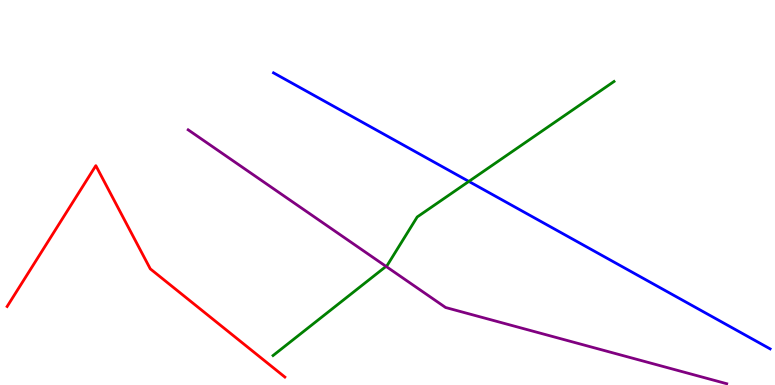[{'lines': ['blue', 'red'], 'intersections': []}, {'lines': ['green', 'red'], 'intersections': []}, {'lines': ['purple', 'red'], 'intersections': []}, {'lines': ['blue', 'green'], 'intersections': [{'x': 6.05, 'y': 5.29}]}, {'lines': ['blue', 'purple'], 'intersections': []}, {'lines': ['green', 'purple'], 'intersections': [{'x': 4.98, 'y': 3.08}]}]